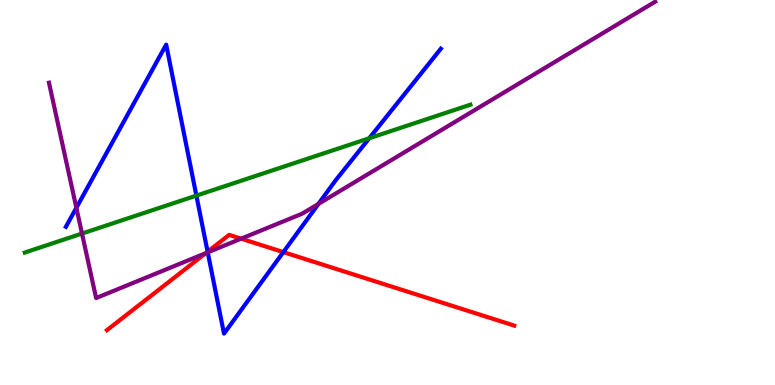[{'lines': ['blue', 'red'], 'intersections': [{'x': 2.68, 'y': 3.46}, {'x': 3.66, 'y': 3.45}]}, {'lines': ['green', 'red'], 'intersections': []}, {'lines': ['purple', 'red'], 'intersections': [{'x': 2.65, 'y': 3.42}, {'x': 3.11, 'y': 3.8}]}, {'lines': ['blue', 'green'], 'intersections': [{'x': 2.53, 'y': 4.92}, {'x': 4.76, 'y': 6.41}]}, {'lines': ['blue', 'purple'], 'intersections': [{'x': 0.985, 'y': 4.6}, {'x': 2.68, 'y': 3.45}, {'x': 4.11, 'y': 4.7}]}, {'lines': ['green', 'purple'], 'intersections': [{'x': 1.06, 'y': 3.93}]}]